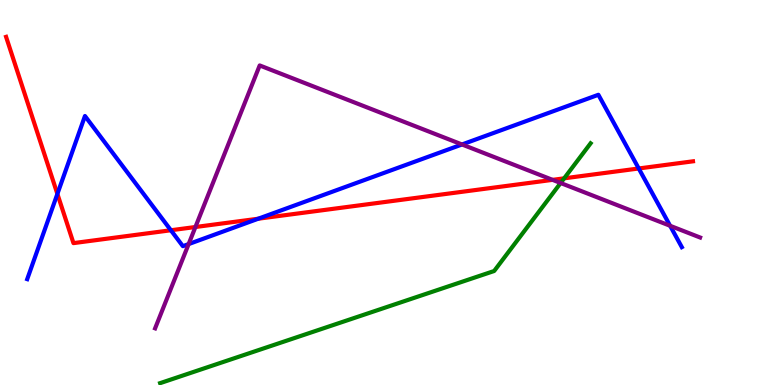[{'lines': ['blue', 'red'], 'intersections': [{'x': 0.741, 'y': 4.96}, {'x': 2.2, 'y': 4.02}, {'x': 3.33, 'y': 4.32}, {'x': 8.24, 'y': 5.62}]}, {'lines': ['green', 'red'], 'intersections': [{'x': 7.28, 'y': 5.37}]}, {'lines': ['purple', 'red'], 'intersections': [{'x': 2.52, 'y': 4.1}, {'x': 7.13, 'y': 5.33}]}, {'lines': ['blue', 'green'], 'intersections': []}, {'lines': ['blue', 'purple'], 'intersections': [{'x': 2.43, 'y': 3.66}, {'x': 5.96, 'y': 6.25}, {'x': 8.65, 'y': 4.14}]}, {'lines': ['green', 'purple'], 'intersections': [{'x': 7.23, 'y': 5.25}]}]